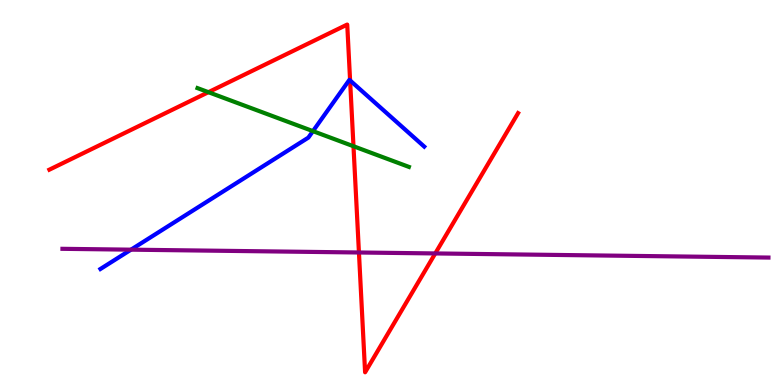[{'lines': ['blue', 'red'], 'intersections': [{'x': 4.52, 'y': 7.91}]}, {'lines': ['green', 'red'], 'intersections': [{'x': 2.69, 'y': 7.61}, {'x': 4.56, 'y': 6.2}]}, {'lines': ['purple', 'red'], 'intersections': [{'x': 4.63, 'y': 3.44}, {'x': 5.62, 'y': 3.42}]}, {'lines': ['blue', 'green'], 'intersections': [{'x': 4.04, 'y': 6.59}]}, {'lines': ['blue', 'purple'], 'intersections': [{'x': 1.69, 'y': 3.52}]}, {'lines': ['green', 'purple'], 'intersections': []}]